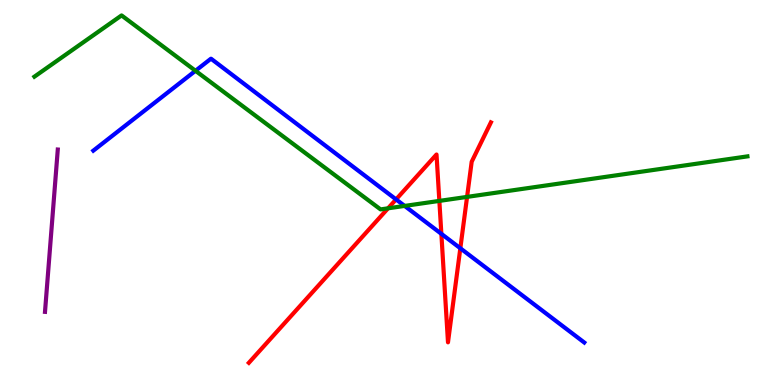[{'lines': ['blue', 'red'], 'intersections': [{'x': 5.11, 'y': 4.82}, {'x': 5.69, 'y': 3.93}, {'x': 5.94, 'y': 3.55}]}, {'lines': ['green', 'red'], 'intersections': [{'x': 5.01, 'y': 4.59}, {'x': 5.67, 'y': 4.78}, {'x': 6.03, 'y': 4.89}]}, {'lines': ['purple', 'red'], 'intersections': []}, {'lines': ['blue', 'green'], 'intersections': [{'x': 2.52, 'y': 8.16}, {'x': 5.22, 'y': 4.65}]}, {'lines': ['blue', 'purple'], 'intersections': []}, {'lines': ['green', 'purple'], 'intersections': []}]